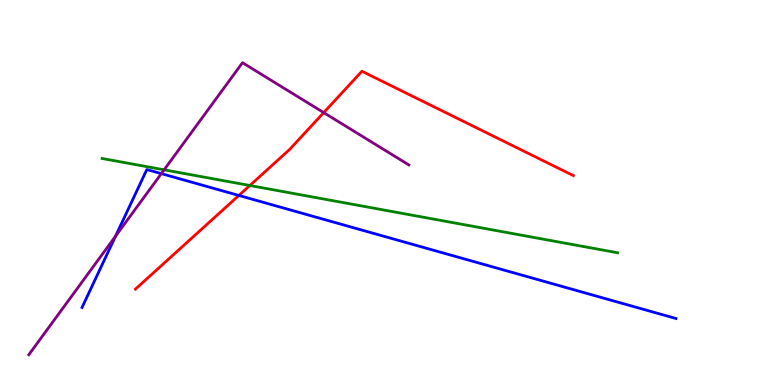[{'lines': ['blue', 'red'], 'intersections': [{'x': 3.08, 'y': 4.92}]}, {'lines': ['green', 'red'], 'intersections': [{'x': 3.22, 'y': 5.18}]}, {'lines': ['purple', 'red'], 'intersections': [{'x': 4.18, 'y': 7.08}]}, {'lines': ['blue', 'green'], 'intersections': []}, {'lines': ['blue', 'purple'], 'intersections': [{'x': 1.49, 'y': 3.86}, {'x': 2.08, 'y': 5.49}]}, {'lines': ['green', 'purple'], 'intersections': [{'x': 2.12, 'y': 5.59}]}]